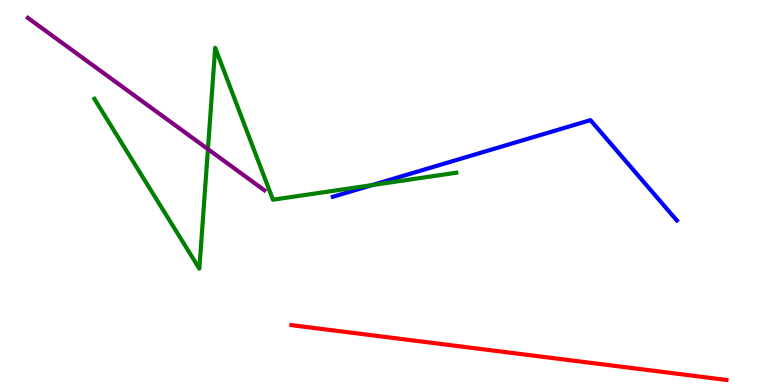[{'lines': ['blue', 'red'], 'intersections': []}, {'lines': ['green', 'red'], 'intersections': []}, {'lines': ['purple', 'red'], 'intersections': []}, {'lines': ['blue', 'green'], 'intersections': [{'x': 4.8, 'y': 5.19}]}, {'lines': ['blue', 'purple'], 'intersections': []}, {'lines': ['green', 'purple'], 'intersections': [{'x': 2.68, 'y': 6.13}]}]